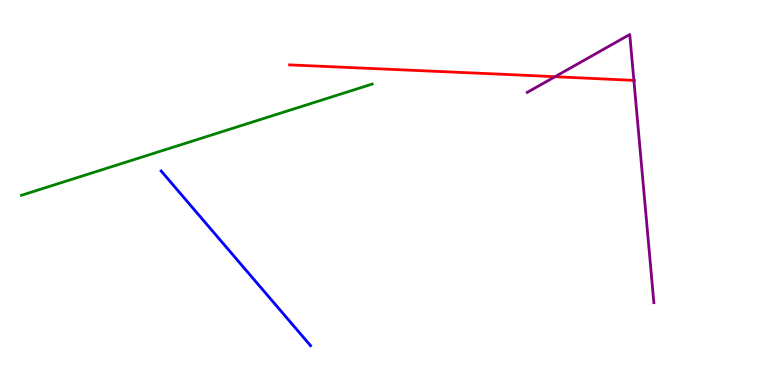[{'lines': ['blue', 'red'], 'intersections': []}, {'lines': ['green', 'red'], 'intersections': []}, {'lines': ['purple', 'red'], 'intersections': [{'x': 7.16, 'y': 8.01}, {'x': 8.18, 'y': 7.91}]}, {'lines': ['blue', 'green'], 'intersections': []}, {'lines': ['blue', 'purple'], 'intersections': []}, {'lines': ['green', 'purple'], 'intersections': []}]